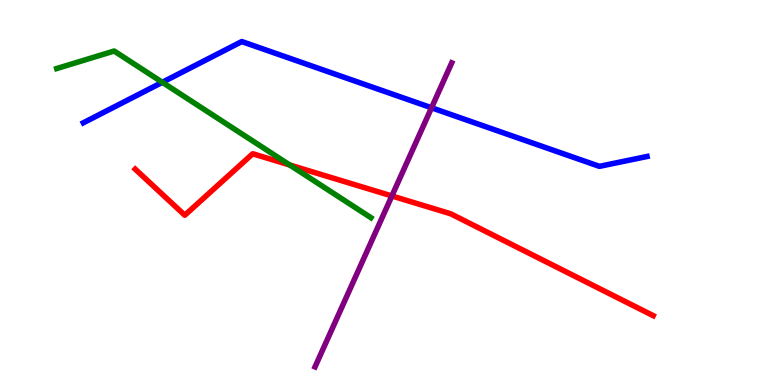[{'lines': ['blue', 'red'], 'intersections': []}, {'lines': ['green', 'red'], 'intersections': [{'x': 3.74, 'y': 5.71}]}, {'lines': ['purple', 'red'], 'intersections': [{'x': 5.06, 'y': 4.91}]}, {'lines': ['blue', 'green'], 'intersections': [{'x': 2.09, 'y': 7.86}]}, {'lines': ['blue', 'purple'], 'intersections': [{'x': 5.57, 'y': 7.2}]}, {'lines': ['green', 'purple'], 'intersections': []}]